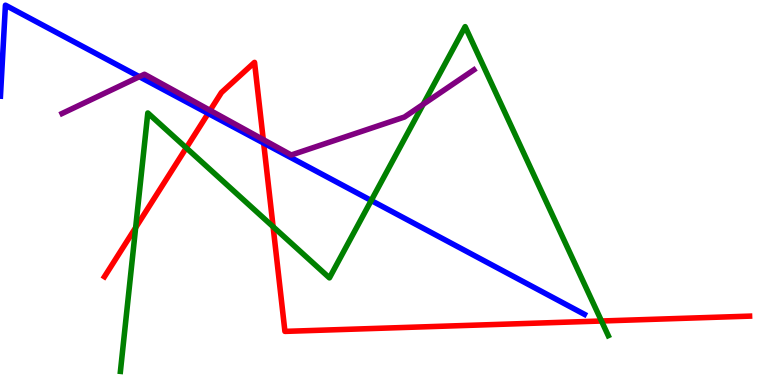[{'lines': ['blue', 'red'], 'intersections': [{'x': 2.69, 'y': 7.05}, {'x': 3.4, 'y': 6.28}]}, {'lines': ['green', 'red'], 'intersections': [{'x': 1.75, 'y': 4.09}, {'x': 2.4, 'y': 6.16}, {'x': 3.52, 'y': 4.11}, {'x': 7.76, 'y': 1.66}]}, {'lines': ['purple', 'red'], 'intersections': [{'x': 2.71, 'y': 7.13}, {'x': 3.4, 'y': 6.37}]}, {'lines': ['blue', 'green'], 'intersections': [{'x': 4.79, 'y': 4.79}]}, {'lines': ['blue', 'purple'], 'intersections': [{'x': 1.8, 'y': 8.01}]}, {'lines': ['green', 'purple'], 'intersections': [{'x': 5.46, 'y': 7.29}]}]